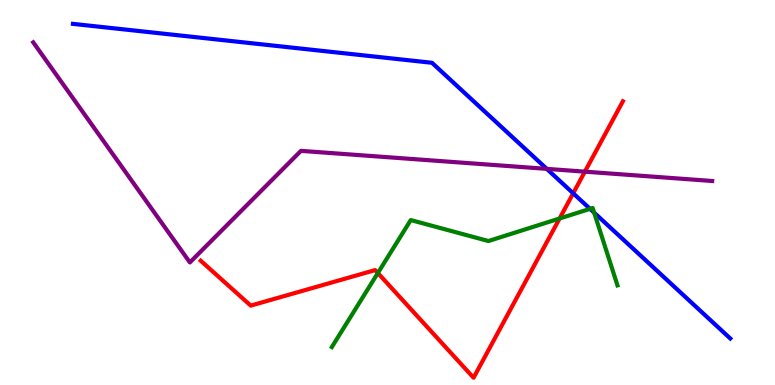[{'lines': ['blue', 'red'], 'intersections': [{'x': 7.4, 'y': 4.98}]}, {'lines': ['green', 'red'], 'intersections': [{'x': 4.88, 'y': 2.91}, {'x': 7.22, 'y': 4.32}]}, {'lines': ['purple', 'red'], 'intersections': [{'x': 7.55, 'y': 5.54}]}, {'lines': ['blue', 'green'], 'intersections': [{'x': 7.61, 'y': 4.58}, {'x': 7.67, 'y': 4.48}]}, {'lines': ['blue', 'purple'], 'intersections': [{'x': 7.06, 'y': 5.61}]}, {'lines': ['green', 'purple'], 'intersections': []}]